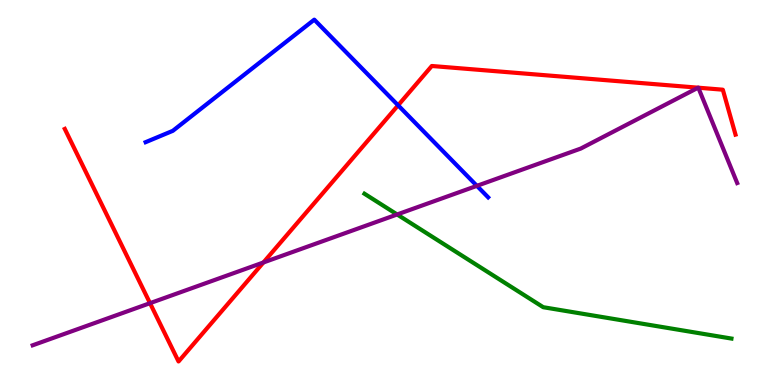[{'lines': ['blue', 'red'], 'intersections': [{'x': 5.14, 'y': 7.26}]}, {'lines': ['green', 'red'], 'intersections': []}, {'lines': ['purple', 'red'], 'intersections': [{'x': 1.94, 'y': 2.13}, {'x': 3.4, 'y': 3.18}, {'x': 9.01, 'y': 7.72}, {'x': 9.01, 'y': 7.72}]}, {'lines': ['blue', 'green'], 'intersections': []}, {'lines': ['blue', 'purple'], 'intersections': [{'x': 6.15, 'y': 5.17}]}, {'lines': ['green', 'purple'], 'intersections': [{'x': 5.12, 'y': 4.43}]}]